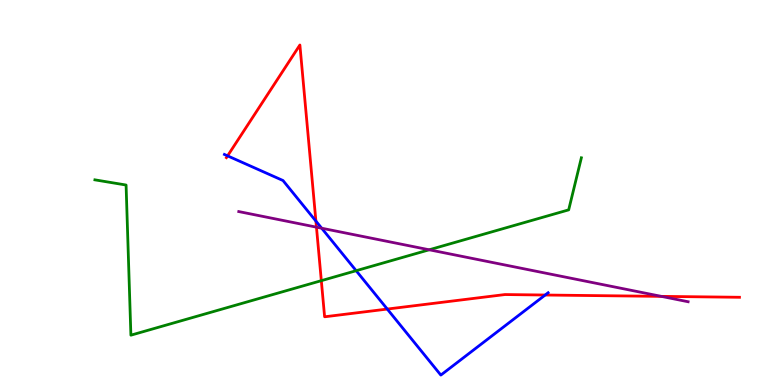[{'lines': ['blue', 'red'], 'intersections': [{'x': 2.94, 'y': 5.95}, {'x': 4.08, 'y': 4.26}, {'x': 5.0, 'y': 1.97}, {'x': 7.03, 'y': 2.34}]}, {'lines': ['green', 'red'], 'intersections': [{'x': 4.15, 'y': 2.71}]}, {'lines': ['purple', 'red'], 'intersections': [{'x': 4.08, 'y': 4.1}, {'x': 8.53, 'y': 2.3}]}, {'lines': ['blue', 'green'], 'intersections': [{'x': 4.6, 'y': 2.97}]}, {'lines': ['blue', 'purple'], 'intersections': [{'x': 4.15, 'y': 4.07}]}, {'lines': ['green', 'purple'], 'intersections': [{'x': 5.54, 'y': 3.51}]}]